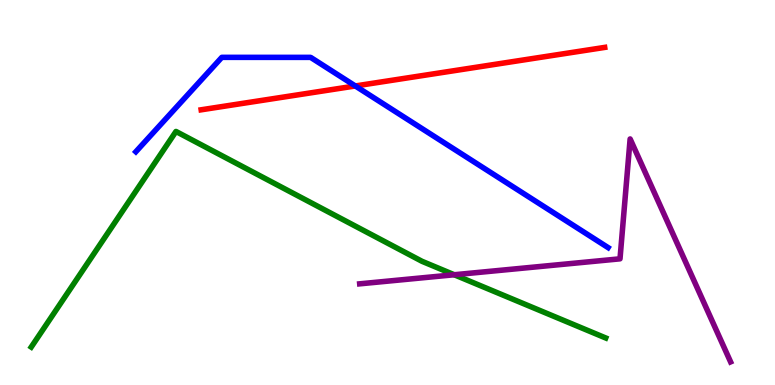[{'lines': ['blue', 'red'], 'intersections': [{'x': 4.58, 'y': 7.77}]}, {'lines': ['green', 'red'], 'intersections': []}, {'lines': ['purple', 'red'], 'intersections': []}, {'lines': ['blue', 'green'], 'intersections': []}, {'lines': ['blue', 'purple'], 'intersections': []}, {'lines': ['green', 'purple'], 'intersections': [{'x': 5.86, 'y': 2.86}]}]